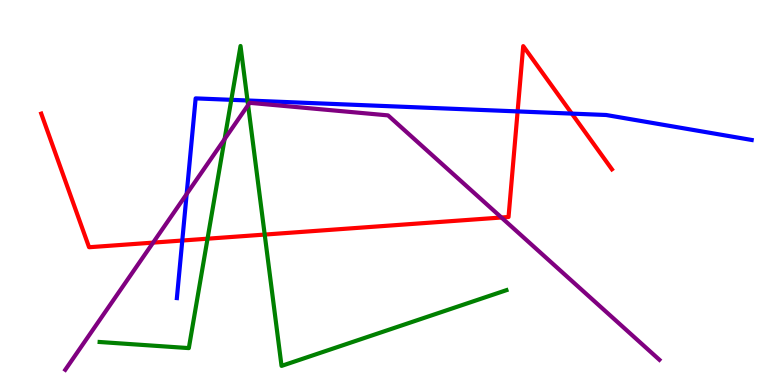[{'lines': ['blue', 'red'], 'intersections': [{'x': 2.35, 'y': 3.75}, {'x': 6.68, 'y': 7.11}, {'x': 7.38, 'y': 7.05}]}, {'lines': ['green', 'red'], 'intersections': [{'x': 2.68, 'y': 3.8}, {'x': 3.42, 'y': 3.91}]}, {'lines': ['purple', 'red'], 'intersections': [{'x': 1.98, 'y': 3.7}, {'x': 6.47, 'y': 4.35}]}, {'lines': ['blue', 'green'], 'intersections': [{'x': 2.98, 'y': 7.41}, {'x': 3.19, 'y': 7.39}]}, {'lines': ['blue', 'purple'], 'intersections': [{'x': 2.41, 'y': 4.96}]}, {'lines': ['green', 'purple'], 'intersections': [{'x': 2.9, 'y': 6.39}, {'x': 3.2, 'y': 7.27}]}]